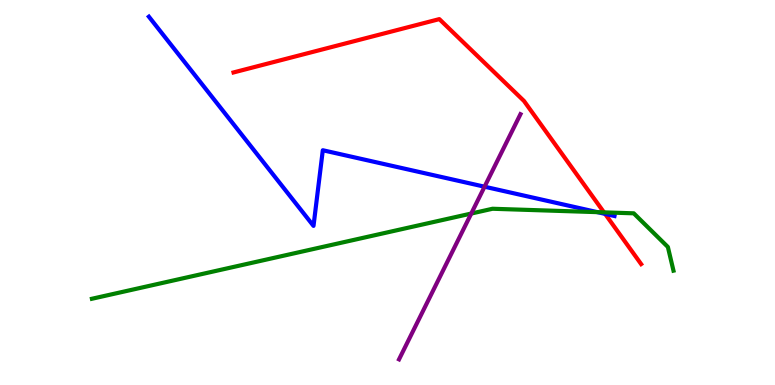[{'lines': ['blue', 'red'], 'intersections': [{'x': 7.81, 'y': 4.44}]}, {'lines': ['green', 'red'], 'intersections': [{'x': 7.79, 'y': 4.48}]}, {'lines': ['purple', 'red'], 'intersections': []}, {'lines': ['blue', 'green'], 'intersections': [{'x': 7.71, 'y': 4.49}]}, {'lines': ['blue', 'purple'], 'intersections': [{'x': 6.25, 'y': 5.15}]}, {'lines': ['green', 'purple'], 'intersections': [{'x': 6.08, 'y': 4.45}]}]